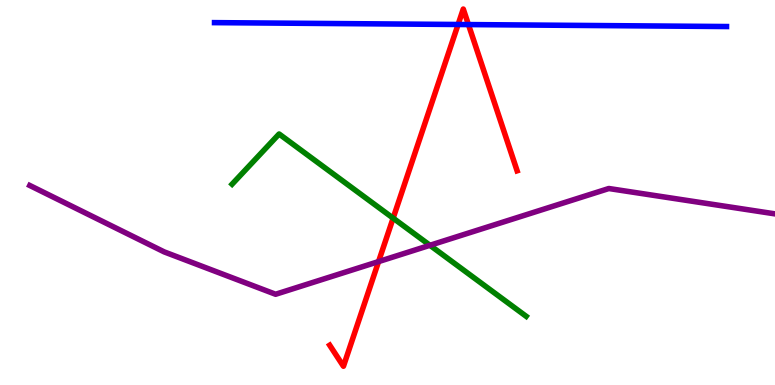[{'lines': ['blue', 'red'], 'intersections': [{'x': 5.91, 'y': 9.36}, {'x': 6.04, 'y': 9.36}]}, {'lines': ['green', 'red'], 'intersections': [{'x': 5.07, 'y': 4.33}]}, {'lines': ['purple', 'red'], 'intersections': [{'x': 4.88, 'y': 3.21}]}, {'lines': ['blue', 'green'], 'intersections': []}, {'lines': ['blue', 'purple'], 'intersections': []}, {'lines': ['green', 'purple'], 'intersections': [{'x': 5.55, 'y': 3.63}]}]